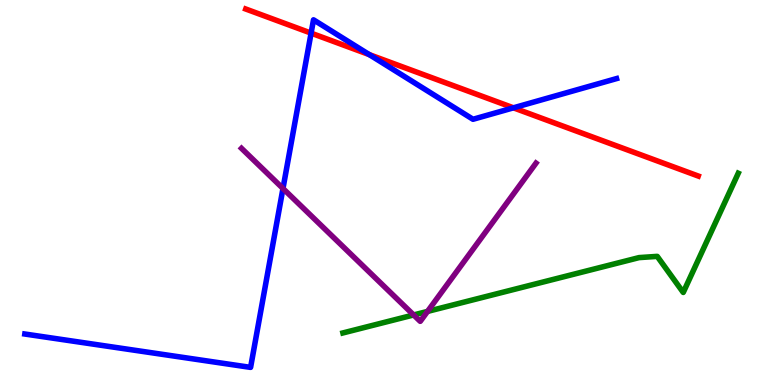[{'lines': ['blue', 'red'], 'intersections': [{'x': 4.01, 'y': 9.14}, {'x': 4.77, 'y': 8.58}, {'x': 6.63, 'y': 7.2}]}, {'lines': ['green', 'red'], 'intersections': []}, {'lines': ['purple', 'red'], 'intersections': []}, {'lines': ['blue', 'green'], 'intersections': []}, {'lines': ['blue', 'purple'], 'intersections': [{'x': 3.65, 'y': 5.1}]}, {'lines': ['green', 'purple'], 'intersections': [{'x': 5.34, 'y': 1.82}, {'x': 5.52, 'y': 1.91}]}]